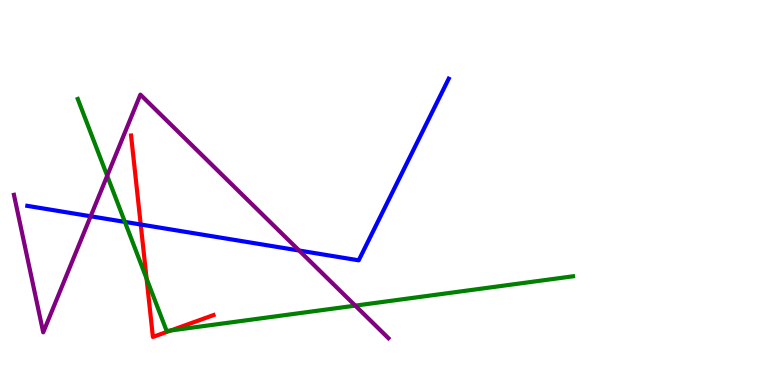[{'lines': ['blue', 'red'], 'intersections': [{'x': 1.82, 'y': 4.17}]}, {'lines': ['green', 'red'], 'intersections': [{'x': 1.89, 'y': 2.76}, {'x': 2.2, 'y': 1.42}]}, {'lines': ['purple', 'red'], 'intersections': []}, {'lines': ['blue', 'green'], 'intersections': [{'x': 1.61, 'y': 4.24}]}, {'lines': ['blue', 'purple'], 'intersections': [{'x': 1.17, 'y': 4.38}, {'x': 3.86, 'y': 3.49}]}, {'lines': ['green', 'purple'], 'intersections': [{'x': 1.38, 'y': 5.43}, {'x': 4.58, 'y': 2.06}]}]